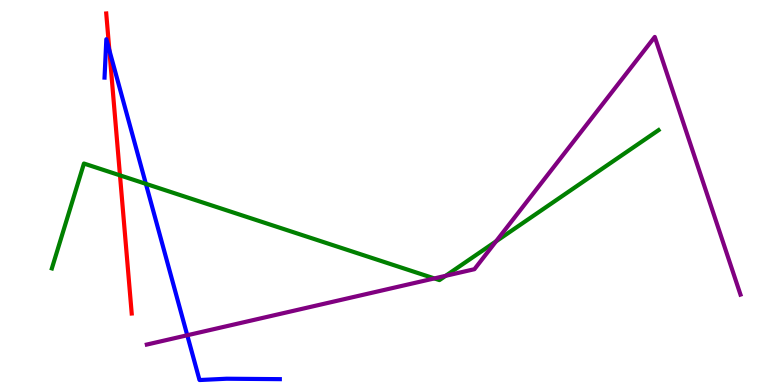[{'lines': ['blue', 'red'], 'intersections': [{'x': 1.41, 'y': 8.69}]}, {'lines': ['green', 'red'], 'intersections': [{'x': 1.55, 'y': 5.45}]}, {'lines': ['purple', 'red'], 'intersections': []}, {'lines': ['blue', 'green'], 'intersections': [{'x': 1.88, 'y': 5.22}]}, {'lines': ['blue', 'purple'], 'intersections': [{'x': 2.42, 'y': 1.29}]}, {'lines': ['green', 'purple'], 'intersections': [{'x': 5.6, 'y': 2.77}, {'x': 5.75, 'y': 2.84}, {'x': 6.4, 'y': 3.73}]}]